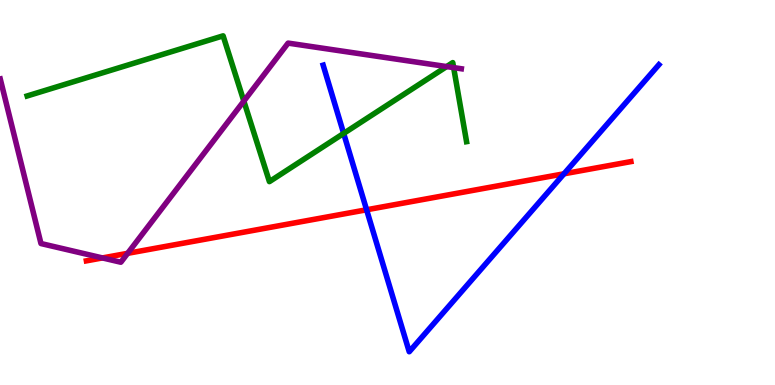[{'lines': ['blue', 'red'], 'intersections': [{'x': 4.73, 'y': 4.55}, {'x': 7.28, 'y': 5.49}]}, {'lines': ['green', 'red'], 'intersections': []}, {'lines': ['purple', 'red'], 'intersections': [{'x': 1.32, 'y': 3.3}, {'x': 1.65, 'y': 3.42}]}, {'lines': ['blue', 'green'], 'intersections': [{'x': 4.43, 'y': 6.53}]}, {'lines': ['blue', 'purple'], 'intersections': []}, {'lines': ['green', 'purple'], 'intersections': [{'x': 3.15, 'y': 7.37}, {'x': 5.76, 'y': 8.27}, {'x': 5.85, 'y': 8.24}]}]